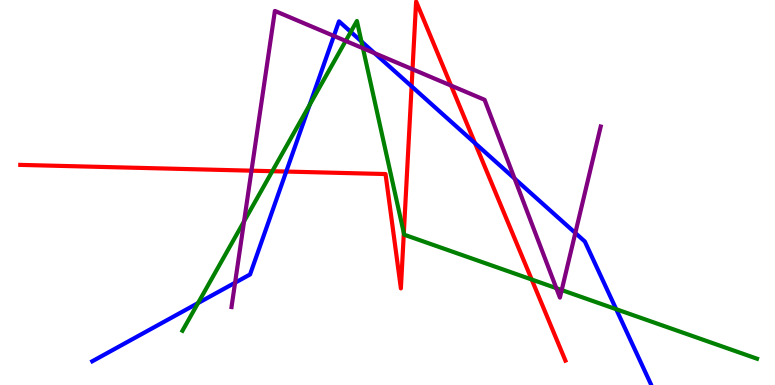[{'lines': ['blue', 'red'], 'intersections': [{'x': 3.69, 'y': 5.54}, {'x': 5.31, 'y': 7.76}, {'x': 6.13, 'y': 6.28}]}, {'lines': ['green', 'red'], 'intersections': [{'x': 3.51, 'y': 5.55}, {'x': 5.21, 'y': 3.95}, {'x': 6.86, 'y': 2.74}]}, {'lines': ['purple', 'red'], 'intersections': [{'x': 3.24, 'y': 5.57}, {'x': 5.32, 'y': 8.2}, {'x': 5.82, 'y': 7.78}]}, {'lines': ['blue', 'green'], 'intersections': [{'x': 2.56, 'y': 2.13}, {'x': 4.0, 'y': 7.27}, {'x': 4.53, 'y': 9.17}, {'x': 4.66, 'y': 8.92}, {'x': 7.95, 'y': 1.97}]}, {'lines': ['blue', 'purple'], 'intersections': [{'x': 3.03, 'y': 2.66}, {'x': 4.31, 'y': 9.07}, {'x': 4.83, 'y': 8.62}, {'x': 6.64, 'y': 5.36}, {'x': 7.42, 'y': 3.95}]}, {'lines': ['green', 'purple'], 'intersections': [{'x': 3.15, 'y': 4.25}, {'x': 4.46, 'y': 8.94}, {'x': 4.68, 'y': 8.75}, {'x': 7.18, 'y': 2.52}, {'x': 7.25, 'y': 2.47}]}]